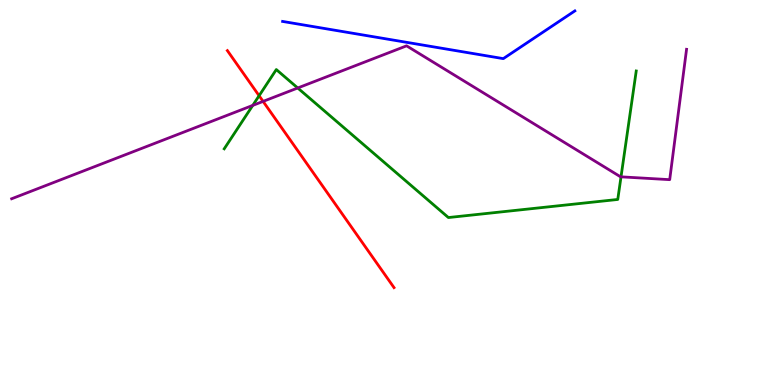[{'lines': ['blue', 'red'], 'intersections': []}, {'lines': ['green', 'red'], 'intersections': [{'x': 3.34, 'y': 7.51}]}, {'lines': ['purple', 'red'], 'intersections': [{'x': 3.39, 'y': 7.37}]}, {'lines': ['blue', 'green'], 'intersections': []}, {'lines': ['blue', 'purple'], 'intersections': []}, {'lines': ['green', 'purple'], 'intersections': [{'x': 3.26, 'y': 7.26}, {'x': 3.84, 'y': 7.71}, {'x': 8.01, 'y': 5.41}]}]